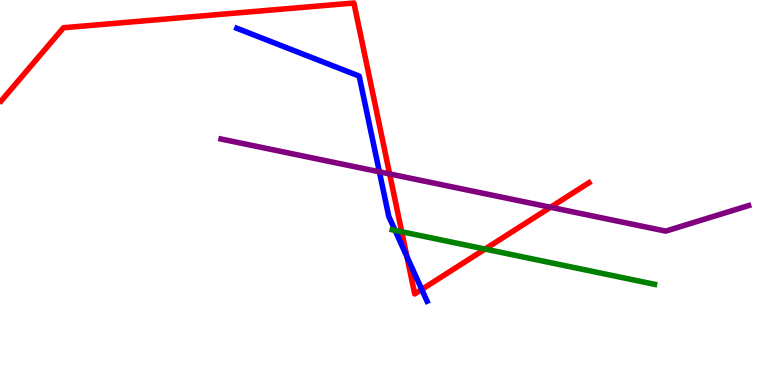[{'lines': ['blue', 'red'], 'intersections': [{'x': 5.25, 'y': 3.33}, {'x': 5.44, 'y': 2.48}]}, {'lines': ['green', 'red'], 'intersections': [{'x': 5.18, 'y': 3.98}, {'x': 6.26, 'y': 3.53}]}, {'lines': ['purple', 'red'], 'intersections': [{'x': 5.03, 'y': 5.48}, {'x': 7.1, 'y': 4.62}]}, {'lines': ['blue', 'green'], 'intersections': [{'x': 5.1, 'y': 4.02}]}, {'lines': ['blue', 'purple'], 'intersections': [{'x': 4.9, 'y': 5.54}]}, {'lines': ['green', 'purple'], 'intersections': []}]